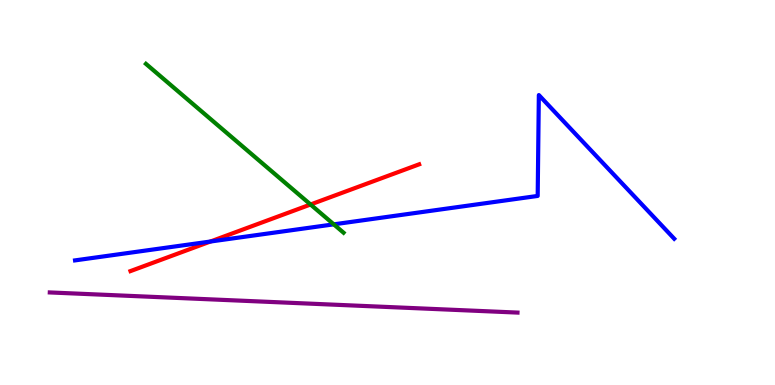[{'lines': ['blue', 'red'], 'intersections': [{'x': 2.72, 'y': 3.73}]}, {'lines': ['green', 'red'], 'intersections': [{'x': 4.01, 'y': 4.69}]}, {'lines': ['purple', 'red'], 'intersections': []}, {'lines': ['blue', 'green'], 'intersections': [{'x': 4.31, 'y': 4.17}]}, {'lines': ['blue', 'purple'], 'intersections': []}, {'lines': ['green', 'purple'], 'intersections': []}]